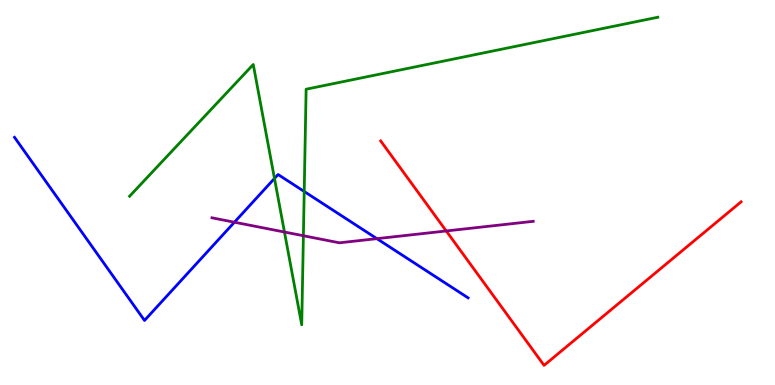[{'lines': ['blue', 'red'], 'intersections': []}, {'lines': ['green', 'red'], 'intersections': []}, {'lines': ['purple', 'red'], 'intersections': [{'x': 5.76, 'y': 4.0}]}, {'lines': ['blue', 'green'], 'intersections': [{'x': 3.54, 'y': 5.36}, {'x': 3.93, 'y': 5.03}]}, {'lines': ['blue', 'purple'], 'intersections': [{'x': 3.02, 'y': 4.23}, {'x': 4.86, 'y': 3.8}]}, {'lines': ['green', 'purple'], 'intersections': [{'x': 3.67, 'y': 3.97}, {'x': 3.91, 'y': 3.88}]}]